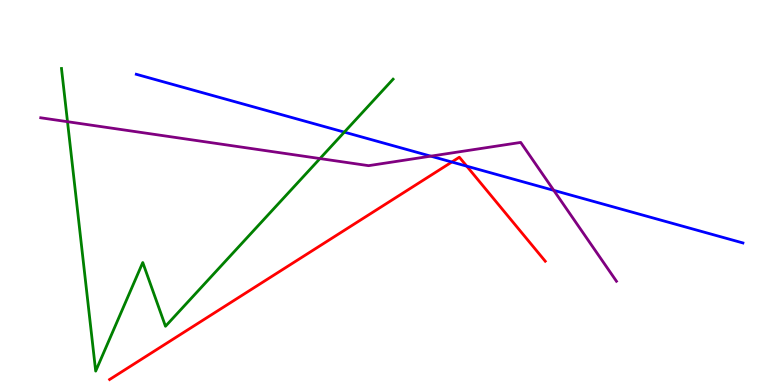[{'lines': ['blue', 'red'], 'intersections': [{'x': 5.83, 'y': 5.79}, {'x': 6.02, 'y': 5.68}]}, {'lines': ['green', 'red'], 'intersections': []}, {'lines': ['purple', 'red'], 'intersections': []}, {'lines': ['blue', 'green'], 'intersections': [{'x': 4.44, 'y': 6.57}]}, {'lines': ['blue', 'purple'], 'intersections': [{'x': 5.56, 'y': 5.94}, {'x': 7.15, 'y': 5.06}]}, {'lines': ['green', 'purple'], 'intersections': [{'x': 0.871, 'y': 6.84}, {'x': 4.13, 'y': 5.88}]}]